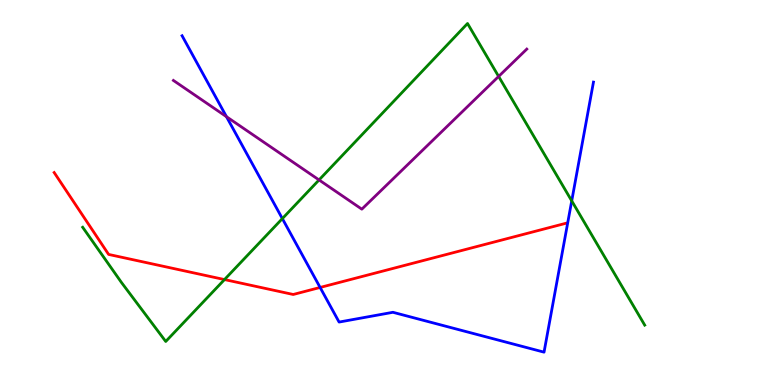[{'lines': ['blue', 'red'], 'intersections': [{'x': 4.13, 'y': 2.53}]}, {'lines': ['green', 'red'], 'intersections': [{'x': 2.9, 'y': 2.74}]}, {'lines': ['purple', 'red'], 'intersections': []}, {'lines': ['blue', 'green'], 'intersections': [{'x': 3.64, 'y': 4.32}, {'x': 7.38, 'y': 4.78}]}, {'lines': ['blue', 'purple'], 'intersections': [{'x': 2.92, 'y': 6.97}]}, {'lines': ['green', 'purple'], 'intersections': [{'x': 4.12, 'y': 5.33}, {'x': 6.43, 'y': 8.01}]}]